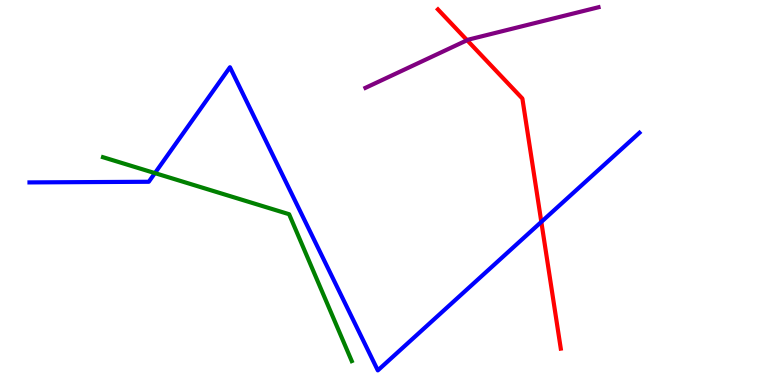[{'lines': ['blue', 'red'], 'intersections': [{'x': 6.98, 'y': 4.24}]}, {'lines': ['green', 'red'], 'intersections': []}, {'lines': ['purple', 'red'], 'intersections': [{'x': 6.03, 'y': 8.96}]}, {'lines': ['blue', 'green'], 'intersections': [{'x': 2.0, 'y': 5.5}]}, {'lines': ['blue', 'purple'], 'intersections': []}, {'lines': ['green', 'purple'], 'intersections': []}]